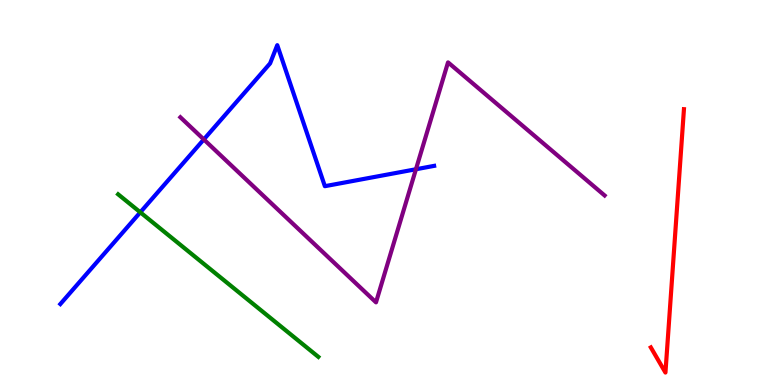[{'lines': ['blue', 'red'], 'intersections': []}, {'lines': ['green', 'red'], 'intersections': []}, {'lines': ['purple', 'red'], 'intersections': []}, {'lines': ['blue', 'green'], 'intersections': [{'x': 1.81, 'y': 4.49}]}, {'lines': ['blue', 'purple'], 'intersections': [{'x': 2.63, 'y': 6.38}, {'x': 5.37, 'y': 5.6}]}, {'lines': ['green', 'purple'], 'intersections': []}]